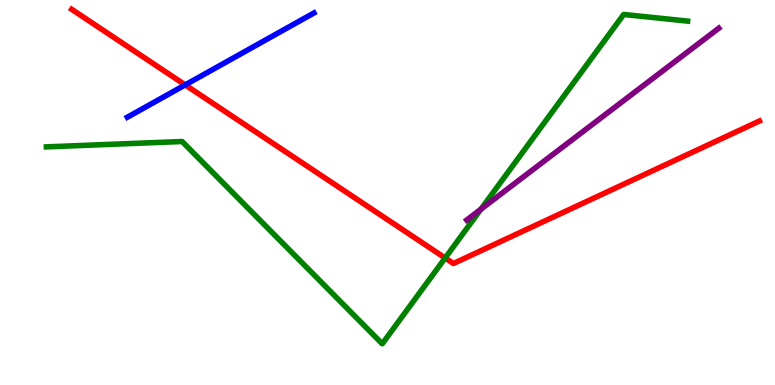[{'lines': ['blue', 'red'], 'intersections': [{'x': 2.39, 'y': 7.79}]}, {'lines': ['green', 'red'], 'intersections': [{'x': 5.74, 'y': 3.3}]}, {'lines': ['purple', 'red'], 'intersections': []}, {'lines': ['blue', 'green'], 'intersections': []}, {'lines': ['blue', 'purple'], 'intersections': []}, {'lines': ['green', 'purple'], 'intersections': [{'x': 6.21, 'y': 4.57}]}]